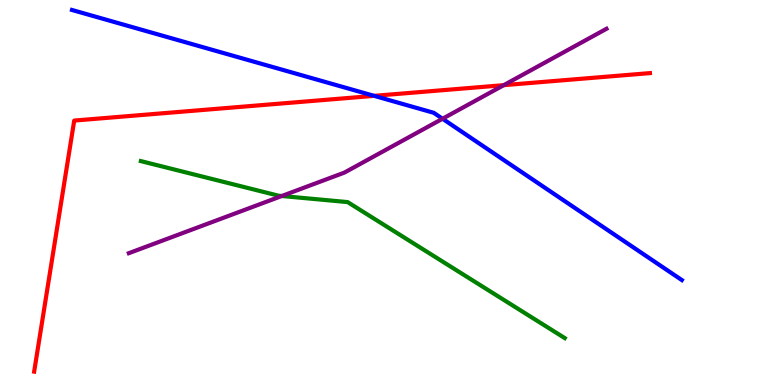[{'lines': ['blue', 'red'], 'intersections': [{'x': 4.83, 'y': 7.51}]}, {'lines': ['green', 'red'], 'intersections': []}, {'lines': ['purple', 'red'], 'intersections': [{'x': 6.5, 'y': 7.79}]}, {'lines': ['blue', 'green'], 'intersections': []}, {'lines': ['blue', 'purple'], 'intersections': [{'x': 5.71, 'y': 6.92}]}, {'lines': ['green', 'purple'], 'intersections': [{'x': 3.64, 'y': 4.91}]}]